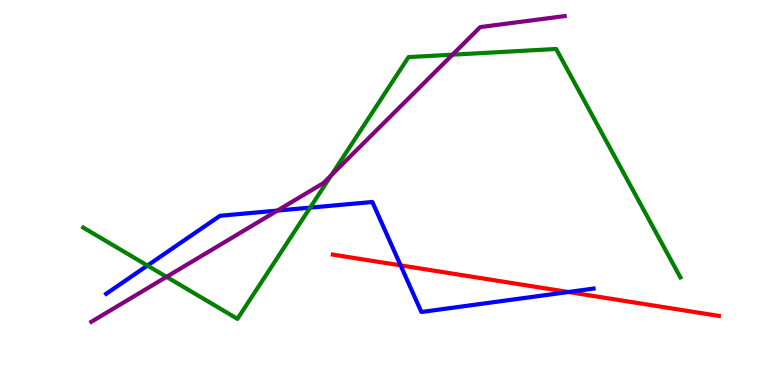[{'lines': ['blue', 'red'], 'intersections': [{'x': 5.17, 'y': 3.11}, {'x': 7.33, 'y': 2.42}]}, {'lines': ['green', 'red'], 'intersections': []}, {'lines': ['purple', 'red'], 'intersections': []}, {'lines': ['blue', 'green'], 'intersections': [{'x': 1.9, 'y': 3.1}, {'x': 4.0, 'y': 4.61}]}, {'lines': ['blue', 'purple'], 'intersections': [{'x': 3.58, 'y': 4.53}]}, {'lines': ['green', 'purple'], 'intersections': [{'x': 2.15, 'y': 2.81}, {'x': 4.27, 'y': 5.45}, {'x': 5.84, 'y': 8.58}]}]